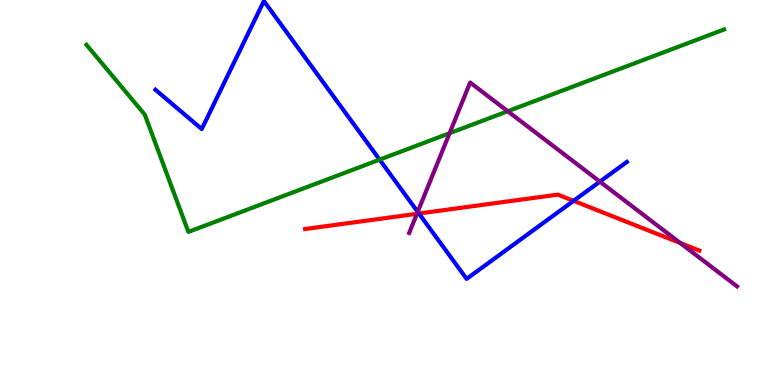[{'lines': ['blue', 'red'], 'intersections': [{'x': 5.41, 'y': 4.45}, {'x': 7.4, 'y': 4.78}]}, {'lines': ['green', 'red'], 'intersections': []}, {'lines': ['purple', 'red'], 'intersections': [{'x': 5.38, 'y': 4.45}, {'x': 8.78, 'y': 3.69}]}, {'lines': ['blue', 'green'], 'intersections': [{'x': 4.9, 'y': 5.85}]}, {'lines': ['blue', 'purple'], 'intersections': [{'x': 5.39, 'y': 4.5}, {'x': 7.74, 'y': 5.28}]}, {'lines': ['green', 'purple'], 'intersections': [{'x': 5.8, 'y': 6.54}, {'x': 6.55, 'y': 7.11}]}]